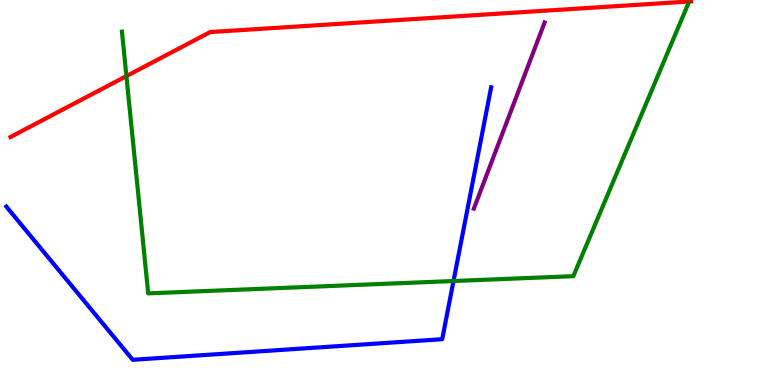[{'lines': ['blue', 'red'], 'intersections': []}, {'lines': ['green', 'red'], 'intersections': [{'x': 1.63, 'y': 8.02}]}, {'lines': ['purple', 'red'], 'intersections': []}, {'lines': ['blue', 'green'], 'intersections': [{'x': 5.85, 'y': 2.7}]}, {'lines': ['blue', 'purple'], 'intersections': []}, {'lines': ['green', 'purple'], 'intersections': []}]